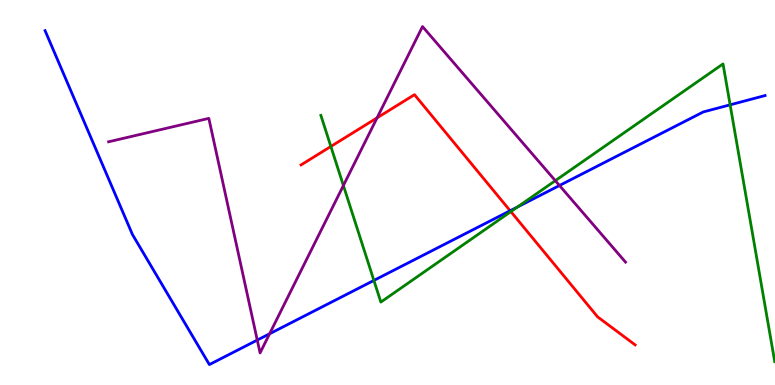[{'lines': ['blue', 'red'], 'intersections': [{'x': 6.58, 'y': 4.53}]}, {'lines': ['green', 'red'], 'intersections': [{'x': 4.27, 'y': 6.2}, {'x': 6.59, 'y': 4.5}]}, {'lines': ['purple', 'red'], 'intersections': [{'x': 4.87, 'y': 6.94}]}, {'lines': ['blue', 'green'], 'intersections': [{'x': 4.82, 'y': 2.72}, {'x': 6.68, 'y': 4.62}, {'x': 9.42, 'y': 7.28}]}, {'lines': ['blue', 'purple'], 'intersections': [{'x': 3.32, 'y': 1.17}, {'x': 3.48, 'y': 1.33}, {'x': 7.22, 'y': 5.18}]}, {'lines': ['green', 'purple'], 'intersections': [{'x': 4.43, 'y': 5.18}, {'x': 7.17, 'y': 5.31}]}]